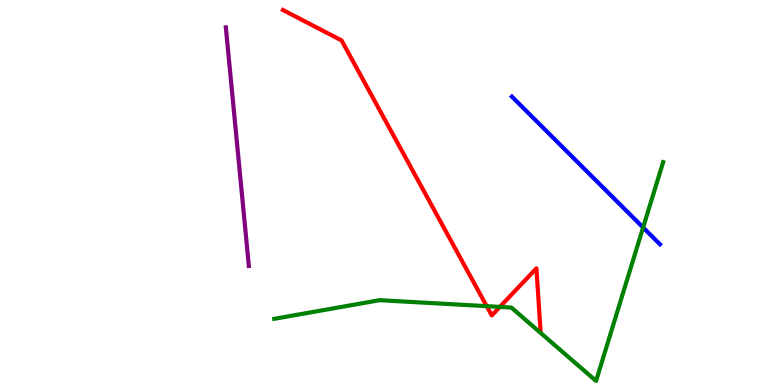[{'lines': ['blue', 'red'], 'intersections': []}, {'lines': ['green', 'red'], 'intersections': [{'x': 6.28, 'y': 2.05}, {'x': 6.45, 'y': 2.03}]}, {'lines': ['purple', 'red'], 'intersections': []}, {'lines': ['blue', 'green'], 'intersections': [{'x': 8.3, 'y': 4.09}]}, {'lines': ['blue', 'purple'], 'intersections': []}, {'lines': ['green', 'purple'], 'intersections': []}]